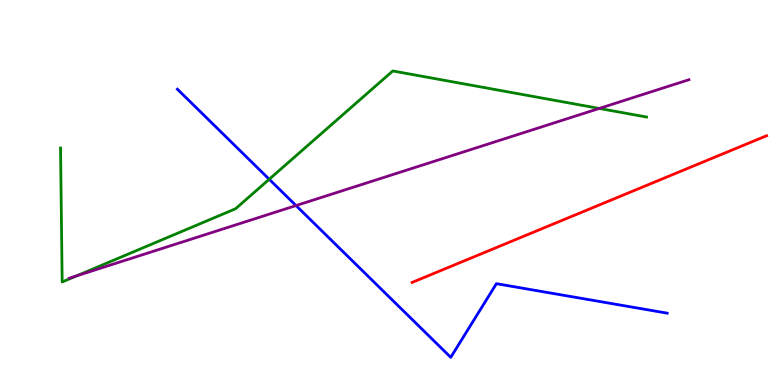[{'lines': ['blue', 'red'], 'intersections': []}, {'lines': ['green', 'red'], 'intersections': []}, {'lines': ['purple', 'red'], 'intersections': []}, {'lines': ['blue', 'green'], 'intersections': [{'x': 3.47, 'y': 5.34}]}, {'lines': ['blue', 'purple'], 'intersections': [{'x': 3.82, 'y': 4.66}]}, {'lines': ['green', 'purple'], 'intersections': [{'x': 0.99, 'y': 2.84}, {'x': 7.73, 'y': 7.18}]}]